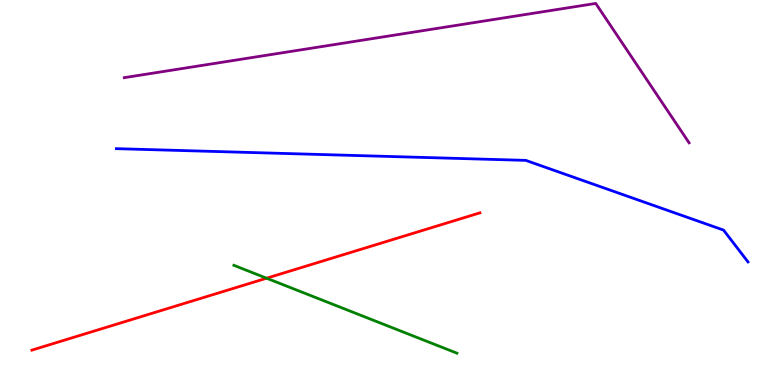[{'lines': ['blue', 'red'], 'intersections': []}, {'lines': ['green', 'red'], 'intersections': [{'x': 3.44, 'y': 2.77}]}, {'lines': ['purple', 'red'], 'intersections': []}, {'lines': ['blue', 'green'], 'intersections': []}, {'lines': ['blue', 'purple'], 'intersections': []}, {'lines': ['green', 'purple'], 'intersections': []}]